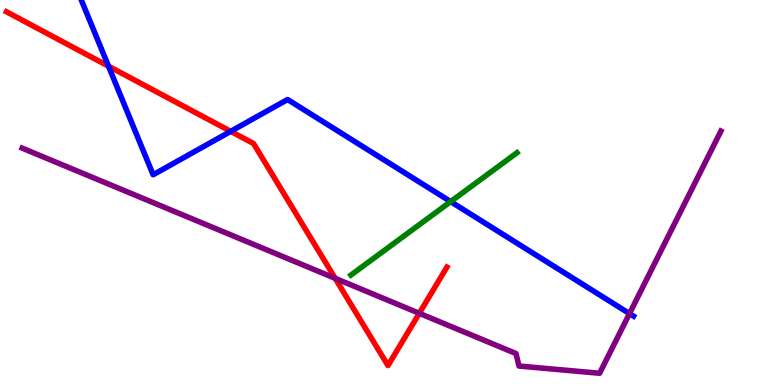[{'lines': ['blue', 'red'], 'intersections': [{'x': 1.4, 'y': 8.28}, {'x': 2.98, 'y': 6.59}]}, {'lines': ['green', 'red'], 'intersections': []}, {'lines': ['purple', 'red'], 'intersections': [{'x': 4.32, 'y': 2.77}, {'x': 5.41, 'y': 1.86}]}, {'lines': ['blue', 'green'], 'intersections': [{'x': 5.81, 'y': 4.76}]}, {'lines': ['blue', 'purple'], 'intersections': [{'x': 8.12, 'y': 1.85}]}, {'lines': ['green', 'purple'], 'intersections': []}]